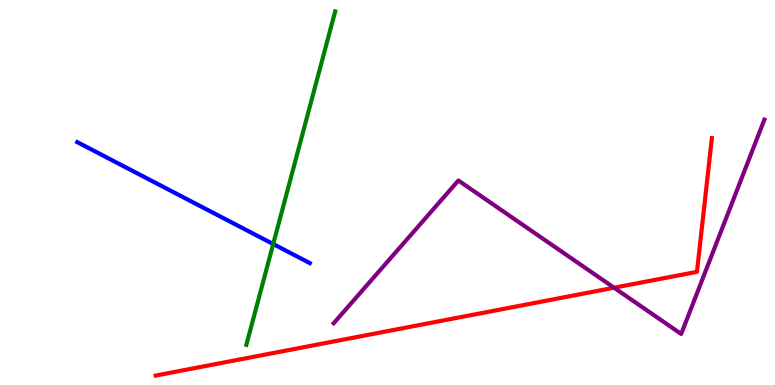[{'lines': ['blue', 'red'], 'intersections': []}, {'lines': ['green', 'red'], 'intersections': []}, {'lines': ['purple', 'red'], 'intersections': [{'x': 7.92, 'y': 2.53}]}, {'lines': ['blue', 'green'], 'intersections': [{'x': 3.53, 'y': 3.66}]}, {'lines': ['blue', 'purple'], 'intersections': []}, {'lines': ['green', 'purple'], 'intersections': []}]